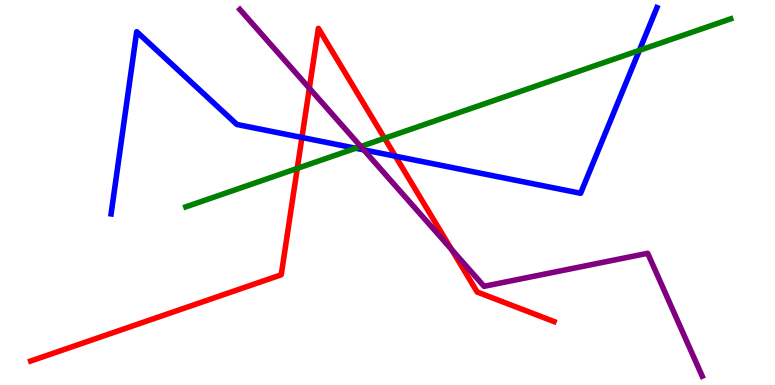[{'lines': ['blue', 'red'], 'intersections': [{'x': 3.9, 'y': 6.43}, {'x': 5.1, 'y': 5.94}]}, {'lines': ['green', 'red'], 'intersections': [{'x': 3.84, 'y': 5.63}, {'x': 4.96, 'y': 6.41}]}, {'lines': ['purple', 'red'], 'intersections': [{'x': 3.99, 'y': 7.71}, {'x': 5.83, 'y': 3.52}]}, {'lines': ['blue', 'green'], 'intersections': [{'x': 4.59, 'y': 6.15}, {'x': 8.25, 'y': 8.69}]}, {'lines': ['blue', 'purple'], 'intersections': [{'x': 4.69, 'y': 6.11}]}, {'lines': ['green', 'purple'], 'intersections': [{'x': 4.65, 'y': 6.19}]}]